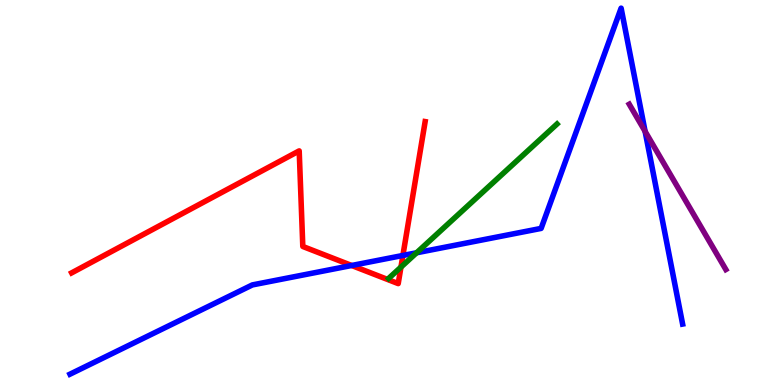[{'lines': ['blue', 'red'], 'intersections': [{'x': 4.54, 'y': 3.1}, {'x': 5.2, 'y': 3.36}]}, {'lines': ['green', 'red'], 'intersections': [{'x': 5.17, 'y': 3.06}]}, {'lines': ['purple', 'red'], 'intersections': []}, {'lines': ['blue', 'green'], 'intersections': [{'x': 5.38, 'y': 3.43}]}, {'lines': ['blue', 'purple'], 'intersections': [{'x': 8.32, 'y': 6.59}]}, {'lines': ['green', 'purple'], 'intersections': []}]